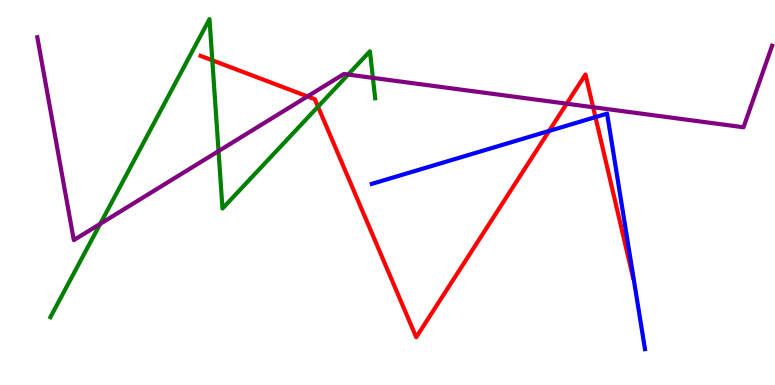[{'lines': ['blue', 'red'], 'intersections': [{'x': 7.09, 'y': 6.6}, {'x': 7.68, 'y': 6.96}]}, {'lines': ['green', 'red'], 'intersections': [{'x': 2.74, 'y': 8.43}, {'x': 4.1, 'y': 7.23}]}, {'lines': ['purple', 'red'], 'intersections': [{'x': 3.97, 'y': 7.5}, {'x': 7.31, 'y': 7.31}, {'x': 7.65, 'y': 7.22}]}, {'lines': ['blue', 'green'], 'intersections': []}, {'lines': ['blue', 'purple'], 'intersections': []}, {'lines': ['green', 'purple'], 'intersections': [{'x': 1.29, 'y': 4.19}, {'x': 2.82, 'y': 6.08}, {'x': 4.49, 'y': 8.06}, {'x': 4.81, 'y': 7.98}]}]